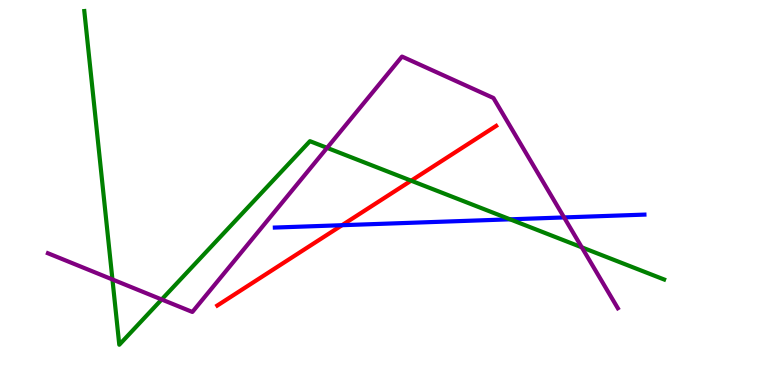[{'lines': ['blue', 'red'], 'intersections': [{'x': 4.41, 'y': 4.15}]}, {'lines': ['green', 'red'], 'intersections': [{'x': 5.31, 'y': 5.31}]}, {'lines': ['purple', 'red'], 'intersections': []}, {'lines': ['blue', 'green'], 'intersections': [{'x': 6.58, 'y': 4.3}]}, {'lines': ['blue', 'purple'], 'intersections': [{'x': 7.28, 'y': 4.35}]}, {'lines': ['green', 'purple'], 'intersections': [{'x': 1.45, 'y': 2.74}, {'x': 2.09, 'y': 2.22}, {'x': 4.22, 'y': 6.16}, {'x': 7.51, 'y': 3.58}]}]